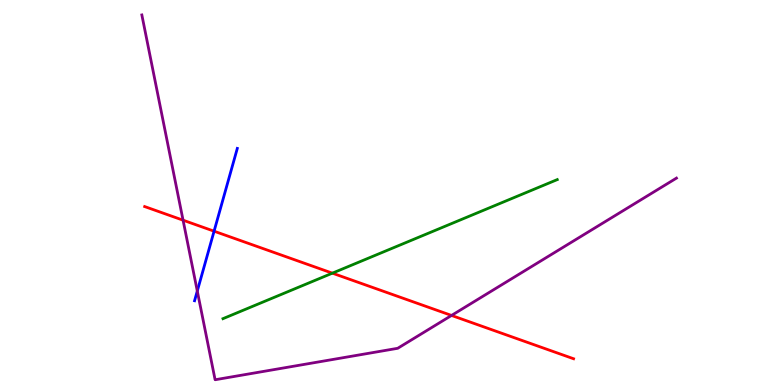[{'lines': ['blue', 'red'], 'intersections': [{'x': 2.76, 'y': 3.99}]}, {'lines': ['green', 'red'], 'intersections': [{'x': 4.29, 'y': 2.9}]}, {'lines': ['purple', 'red'], 'intersections': [{'x': 2.36, 'y': 4.28}, {'x': 5.83, 'y': 1.81}]}, {'lines': ['blue', 'green'], 'intersections': []}, {'lines': ['blue', 'purple'], 'intersections': [{'x': 2.55, 'y': 2.44}]}, {'lines': ['green', 'purple'], 'intersections': []}]